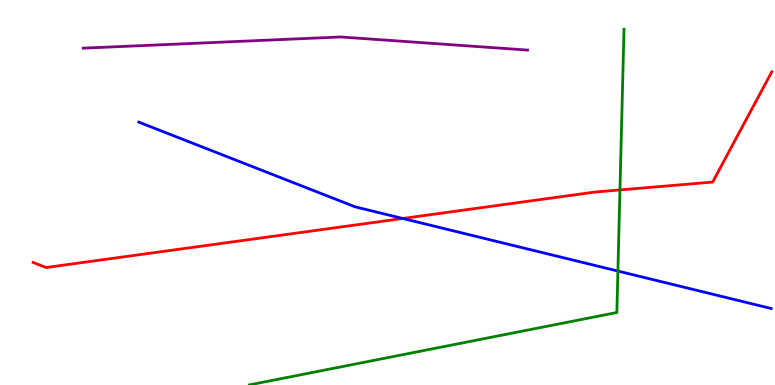[{'lines': ['blue', 'red'], 'intersections': [{'x': 5.2, 'y': 4.33}]}, {'lines': ['green', 'red'], 'intersections': [{'x': 8.0, 'y': 5.07}]}, {'lines': ['purple', 'red'], 'intersections': []}, {'lines': ['blue', 'green'], 'intersections': [{'x': 7.97, 'y': 2.96}]}, {'lines': ['blue', 'purple'], 'intersections': []}, {'lines': ['green', 'purple'], 'intersections': []}]